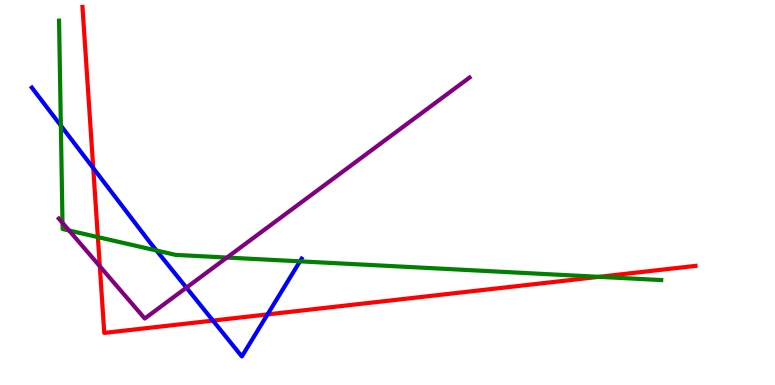[{'lines': ['blue', 'red'], 'intersections': [{'x': 1.2, 'y': 5.63}, {'x': 2.75, 'y': 1.67}, {'x': 3.45, 'y': 1.83}]}, {'lines': ['green', 'red'], 'intersections': [{'x': 1.26, 'y': 3.84}, {'x': 7.73, 'y': 2.81}]}, {'lines': ['purple', 'red'], 'intersections': [{'x': 1.29, 'y': 3.08}]}, {'lines': ['blue', 'green'], 'intersections': [{'x': 0.785, 'y': 6.74}, {'x': 2.02, 'y': 3.49}, {'x': 3.87, 'y': 3.21}]}, {'lines': ['blue', 'purple'], 'intersections': [{'x': 2.41, 'y': 2.53}]}, {'lines': ['green', 'purple'], 'intersections': [{'x': 0.807, 'y': 4.21}, {'x': 0.891, 'y': 4.01}, {'x': 2.93, 'y': 3.31}]}]